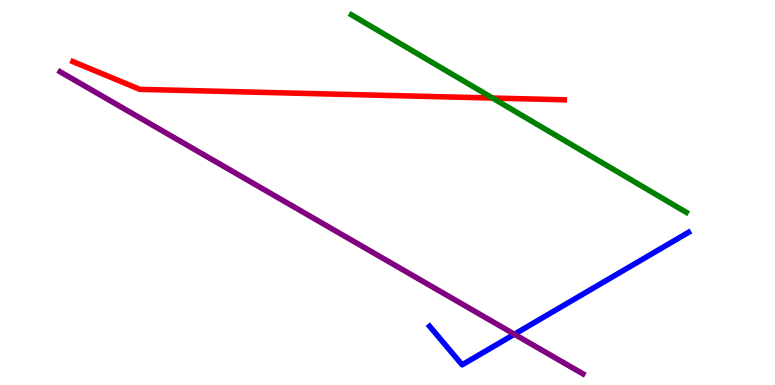[{'lines': ['blue', 'red'], 'intersections': []}, {'lines': ['green', 'red'], 'intersections': [{'x': 6.35, 'y': 7.45}]}, {'lines': ['purple', 'red'], 'intersections': []}, {'lines': ['blue', 'green'], 'intersections': []}, {'lines': ['blue', 'purple'], 'intersections': [{'x': 6.64, 'y': 1.32}]}, {'lines': ['green', 'purple'], 'intersections': []}]